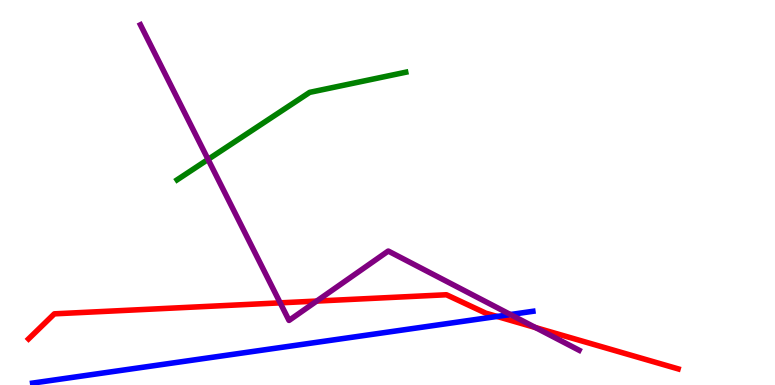[{'lines': ['blue', 'red'], 'intersections': [{'x': 6.41, 'y': 1.78}]}, {'lines': ['green', 'red'], 'intersections': []}, {'lines': ['purple', 'red'], 'intersections': [{'x': 3.62, 'y': 2.13}, {'x': 4.09, 'y': 2.18}, {'x': 6.91, 'y': 1.49}]}, {'lines': ['blue', 'green'], 'intersections': []}, {'lines': ['blue', 'purple'], 'intersections': [{'x': 6.59, 'y': 1.83}]}, {'lines': ['green', 'purple'], 'intersections': [{'x': 2.68, 'y': 5.86}]}]